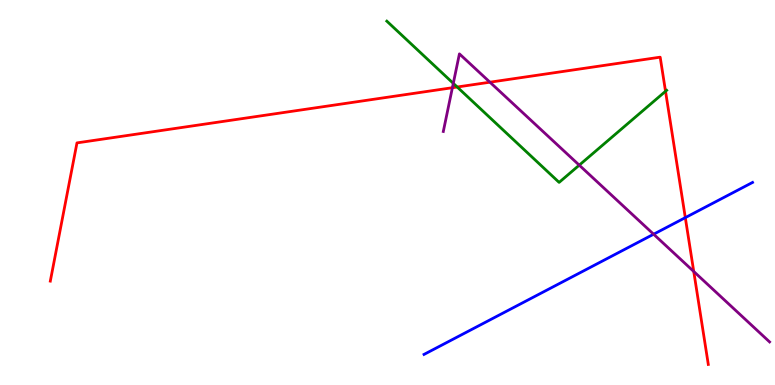[{'lines': ['blue', 'red'], 'intersections': [{'x': 8.84, 'y': 4.35}]}, {'lines': ['green', 'red'], 'intersections': [{'x': 5.9, 'y': 7.74}, {'x': 8.59, 'y': 7.63}]}, {'lines': ['purple', 'red'], 'intersections': [{'x': 5.84, 'y': 7.72}, {'x': 6.32, 'y': 7.86}, {'x': 8.95, 'y': 2.95}]}, {'lines': ['blue', 'green'], 'intersections': []}, {'lines': ['blue', 'purple'], 'intersections': [{'x': 8.43, 'y': 3.92}]}, {'lines': ['green', 'purple'], 'intersections': [{'x': 5.85, 'y': 7.83}, {'x': 7.47, 'y': 5.71}]}]